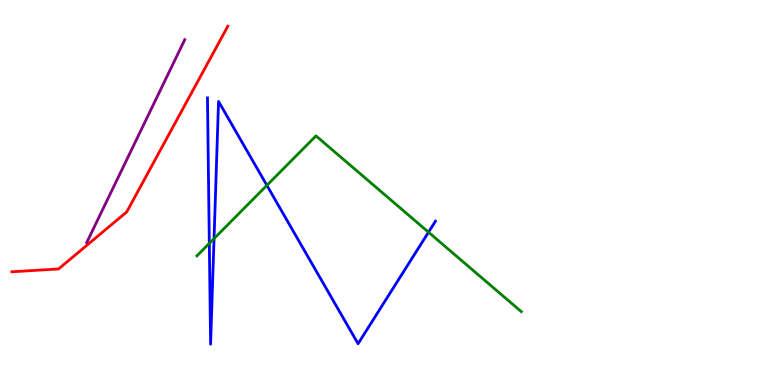[{'lines': ['blue', 'red'], 'intersections': []}, {'lines': ['green', 'red'], 'intersections': []}, {'lines': ['purple', 'red'], 'intersections': []}, {'lines': ['blue', 'green'], 'intersections': [{'x': 2.7, 'y': 3.68}, {'x': 2.76, 'y': 3.8}, {'x': 3.44, 'y': 5.19}, {'x': 5.53, 'y': 3.97}]}, {'lines': ['blue', 'purple'], 'intersections': []}, {'lines': ['green', 'purple'], 'intersections': []}]